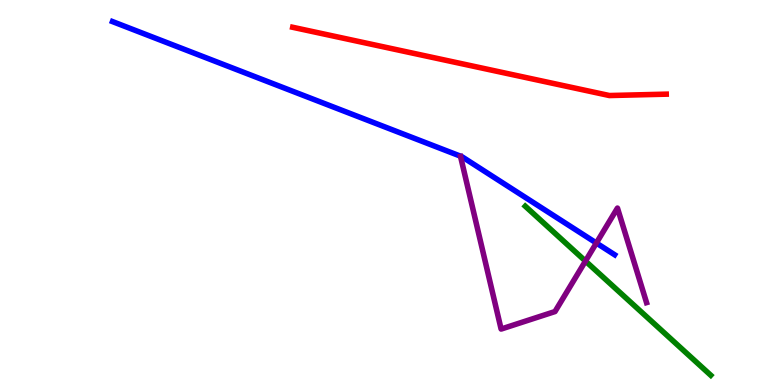[{'lines': ['blue', 'red'], 'intersections': []}, {'lines': ['green', 'red'], 'intersections': []}, {'lines': ['purple', 'red'], 'intersections': []}, {'lines': ['blue', 'green'], 'intersections': []}, {'lines': ['blue', 'purple'], 'intersections': [{'x': 7.7, 'y': 3.69}]}, {'lines': ['green', 'purple'], 'intersections': [{'x': 7.55, 'y': 3.22}]}]